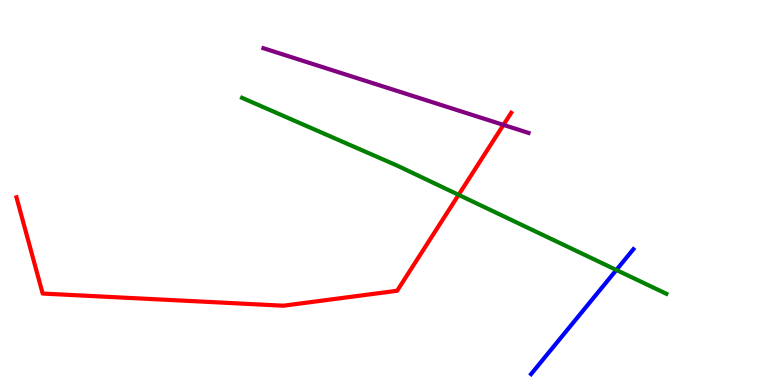[{'lines': ['blue', 'red'], 'intersections': []}, {'lines': ['green', 'red'], 'intersections': [{'x': 5.92, 'y': 4.94}]}, {'lines': ['purple', 'red'], 'intersections': [{'x': 6.5, 'y': 6.76}]}, {'lines': ['blue', 'green'], 'intersections': [{'x': 7.95, 'y': 2.99}]}, {'lines': ['blue', 'purple'], 'intersections': []}, {'lines': ['green', 'purple'], 'intersections': []}]